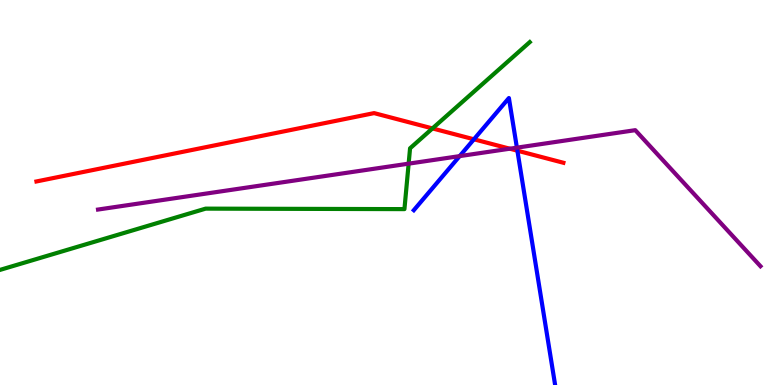[{'lines': ['blue', 'red'], 'intersections': [{'x': 6.12, 'y': 6.38}, {'x': 6.68, 'y': 6.09}]}, {'lines': ['green', 'red'], 'intersections': [{'x': 5.58, 'y': 6.66}]}, {'lines': ['purple', 'red'], 'intersections': [{'x': 6.58, 'y': 6.14}]}, {'lines': ['blue', 'green'], 'intersections': []}, {'lines': ['blue', 'purple'], 'intersections': [{'x': 5.93, 'y': 5.94}, {'x': 6.67, 'y': 6.16}]}, {'lines': ['green', 'purple'], 'intersections': [{'x': 5.27, 'y': 5.75}]}]